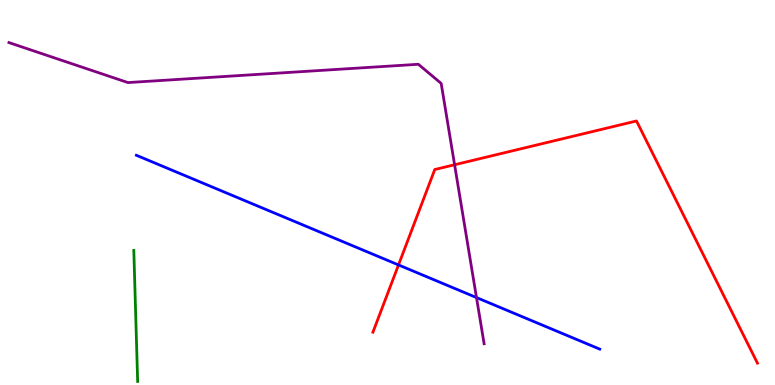[{'lines': ['blue', 'red'], 'intersections': [{'x': 5.14, 'y': 3.12}]}, {'lines': ['green', 'red'], 'intersections': []}, {'lines': ['purple', 'red'], 'intersections': [{'x': 5.87, 'y': 5.72}]}, {'lines': ['blue', 'green'], 'intersections': []}, {'lines': ['blue', 'purple'], 'intersections': [{'x': 6.15, 'y': 2.27}]}, {'lines': ['green', 'purple'], 'intersections': []}]